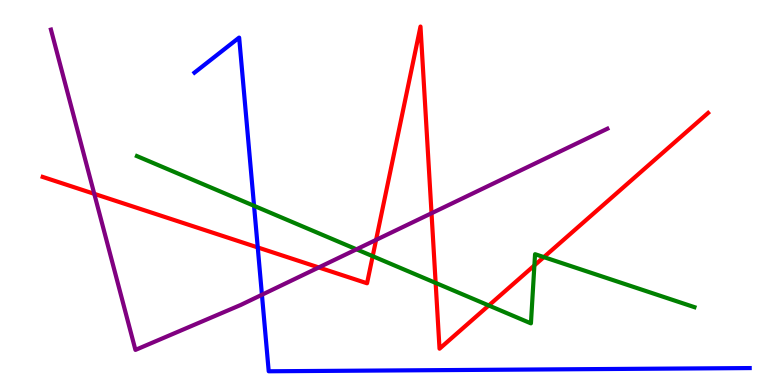[{'lines': ['blue', 'red'], 'intersections': [{'x': 3.33, 'y': 3.57}]}, {'lines': ['green', 'red'], 'intersections': [{'x': 4.81, 'y': 3.35}, {'x': 5.62, 'y': 2.65}, {'x': 6.31, 'y': 2.07}, {'x': 6.9, 'y': 3.11}, {'x': 7.02, 'y': 3.32}]}, {'lines': ['purple', 'red'], 'intersections': [{'x': 1.22, 'y': 4.97}, {'x': 4.11, 'y': 3.05}, {'x': 4.85, 'y': 3.77}, {'x': 5.57, 'y': 4.46}]}, {'lines': ['blue', 'green'], 'intersections': [{'x': 3.28, 'y': 4.65}]}, {'lines': ['blue', 'purple'], 'intersections': [{'x': 3.38, 'y': 2.34}]}, {'lines': ['green', 'purple'], 'intersections': [{'x': 4.6, 'y': 3.52}]}]